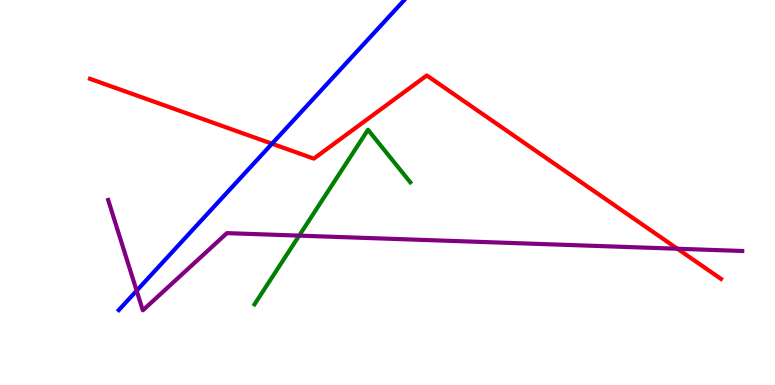[{'lines': ['blue', 'red'], 'intersections': [{'x': 3.51, 'y': 6.27}]}, {'lines': ['green', 'red'], 'intersections': []}, {'lines': ['purple', 'red'], 'intersections': [{'x': 8.74, 'y': 3.54}]}, {'lines': ['blue', 'green'], 'intersections': []}, {'lines': ['blue', 'purple'], 'intersections': [{'x': 1.76, 'y': 2.45}]}, {'lines': ['green', 'purple'], 'intersections': [{'x': 3.86, 'y': 3.88}]}]